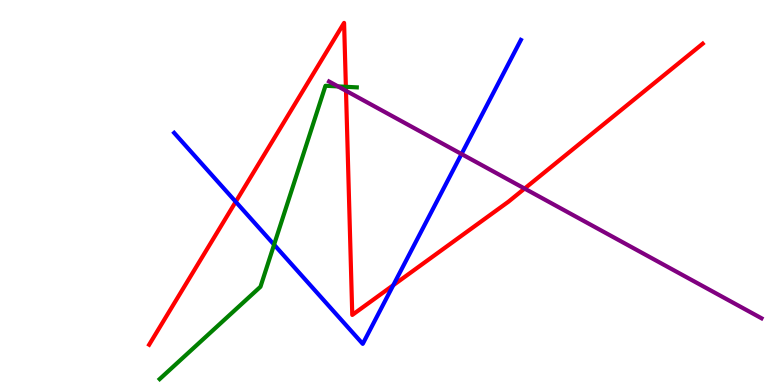[{'lines': ['blue', 'red'], 'intersections': [{'x': 3.04, 'y': 4.76}, {'x': 5.07, 'y': 2.59}]}, {'lines': ['green', 'red'], 'intersections': [{'x': 4.46, 'y': 7.75}]}, {'lines': ['purple', 'red'], 'intersections': [{'x': 4.46, 'y': 7.64}, {'x': 6.77, 'y': 5.1}]}, {'lines': ['blue', 'green'], 'intersections': [{'x': 3.54, 'y': 3.64}]}, {'lines': ['blue', 'purple'], 'intersections': [{'x': 5.96, 'y': 6.0}]}, {'lines': ['green', 'purple'], 'intersections': [{'x': 4.36, 'y': 7.76}]}]